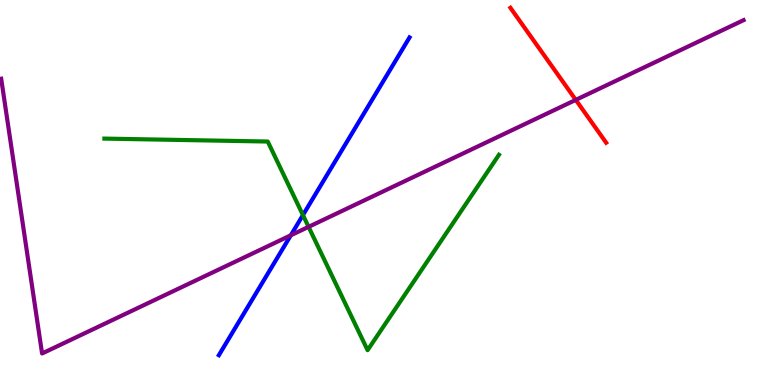[{'lines': ['blue', 'red'], 'intersections': []}, {'lines': ['green', 'red'], 'intersections': []}, {'lines': ['purple', 'red'], 'intersections': [{'x': 7.43, 'y': 7.41}]}, {'lines': ['blue', 'green'], 'intersections': [{'x': 3.91, 'y': 4.41}]}, {'lines': ['blue', 'purple'], 'intersections': [{'x': 3.75, 'y': 3.89}]}, {'lines': ['green', 'purple'], 'intersections': [{'x': 3.98, 'y': 4.11}]}]